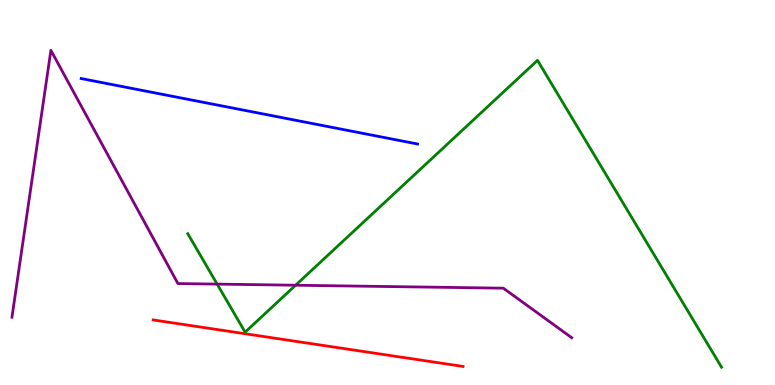[{'lines': ['blue', 'red'], 'intersections': []}, {'lines': ['green', 'red'], 'intersections': []}, {'lines': ['purple', 'red'], 'intersections': []}, {'lines': ['blue', 'green'], 'intersections': []}, {'lines': ['blue', 'purple'], 'intersections': []}, {'lines': ['green', 'purple'], 'intersections': [{'x': 2.8, 'y': 2.62}, {'x': 3.81, 'y': 2.59}]}]